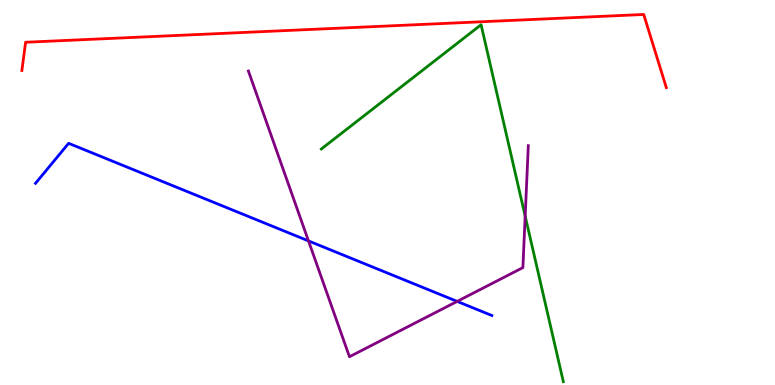[{'lines': ['blue', 'red'], 'intersections': []}, {'lines': ['green', 'red'], 'intersections': []}, {'lines': ['purple', 'red'], 'intersections': []}, {'lines': ['blue', 'green'], 'intersections': []}, {'lines': ['blue', 'purple'], 'intersections': [{'x': 3.98, 'y': 3.74}, {'x': 5.9, 'y': 2.17}]}, {'lines': ['green', 'purple'], 'intersections': [{'x': 6.78, 'y': 4.39}]}]